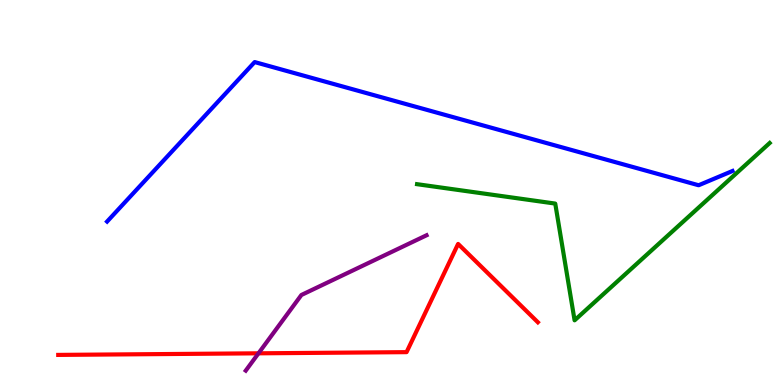[{'lines': ['blue', 'red'], 'intersections': []}, {'lines': ['green', 'red'], 'intersections': []}, {'lines': ['purple', 'red'], 'intersections': [{'x': 3.34, 'y': 0.823}]}, {'lines': ['blue', 'green'], 'intersections': []}, {'lines': ['blue', 'purple'], 'intersections': []}, {'lines': ['green', 'purple'], 'intersections': []}]